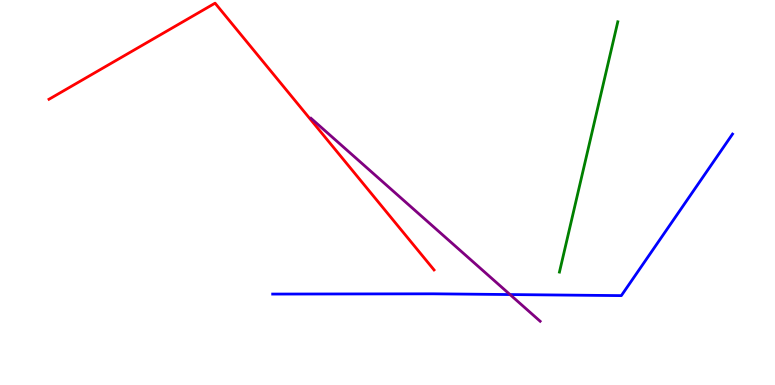[{'lines': ['blue', 'red'], 'intersections': []}, {'lines': ['green', 'red'], 'intersections': []}, {'lines': ['purple', 'red'], 'intersections': []}, {'lines': ['blue', 'green'], 'intersections': []}, {'lines': ['blue', 'purple'], 'intersections': [{'x': 6.58, 'y': 2.35}]}, {'lines': ['green', 'purple'], 'intersections': []}]